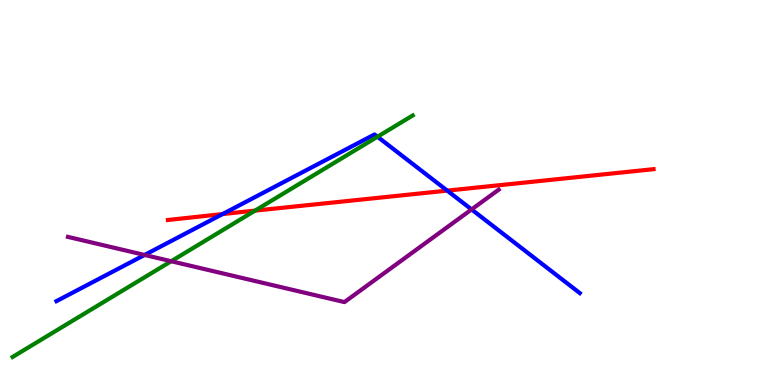[{'lines': ['blue', 'red'], 'intersections': [{'x': 2.87, 'y': 4.44}, {'x': 5.77, 'y': 5.05}]}, {'lines': ['green', 'red'], 'intersections': [{'x': 3.29, 'y': 4.53}]}, {'lines': ['purple', 'red'], 'intersections': []}, {'lines': ['blue', 'green'], 'intersections': [{'x': 4.87, 'y': 6.45}]}, {'lines': ['blue', 'purple'], 'intersections': [{'x': 1.87, 'y': 3.38}, {'x': 6.08, 'y': 4.56}]}, {'lines': ['green', 'purple'], 'intersections': [{'x': 2.21, 'y': 3.21}]}]